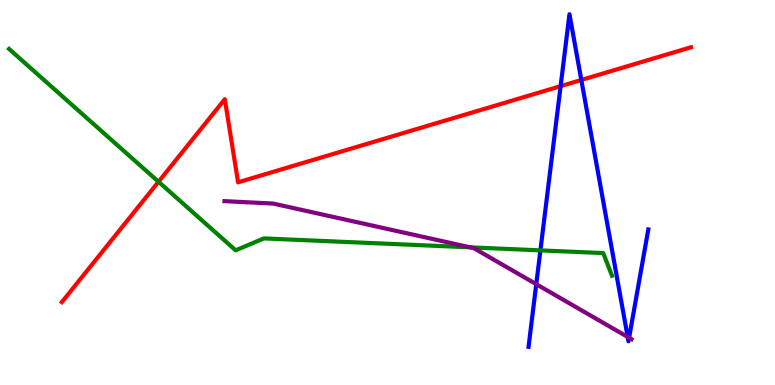[{'lines': ['blue', 'red'], 'intersections': [{'x': 7.23, 'y': 7.76}, {'x': 7.5, 'y': 7.92}]}, {'lines': ['green', 'red'], 'intersections': [{'x': 2.05, 'y': 5.28}]}, {'lines': ['purple', 'red'], 'intersections': []}, {'lines': ['blue', 'green'], 'intersections': [{'x': 6.97, 'y': 3.5}]}, {'lines': ['blue', 'purple'], 'intersections': [{'x': 6.92, 'y': 2.62}, {'x': 8.1, 'y': 1.25}, {'x': 8.12, 'y': 1.23}]}, {'lines': ['green', 'purple'], 'intersections': [{'x': 6.07, 'y': 3.58}]}]